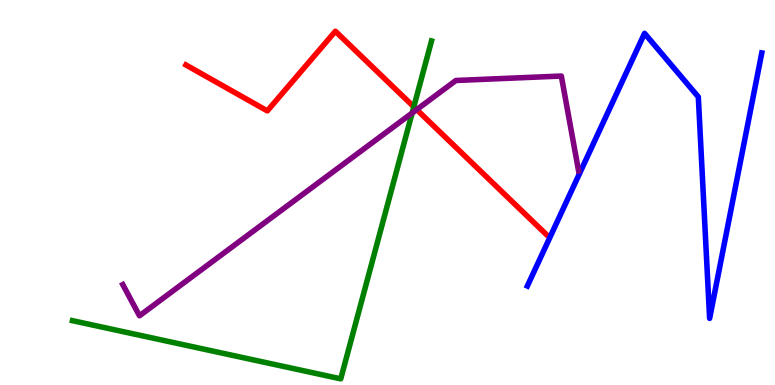[{'lines': ['blue', 'red'], 'intersections': []}, {'lines': ['green', 'red'], 'intersections': [{'x': 5.34, 'y': 7.23}]}, {'lines': ['purple', 'red'], 'intersections': [{'x': 5.38, 'y': 7.15}]}, {'lines': ['blue', 'green'], 'intersections': []}, {'lines': ['blue', 'purple'], 'intersections': []}, {'lines': ['green', 'purple'], 'intersections': [{'x': 5.32, 'y': 7.06}]}]